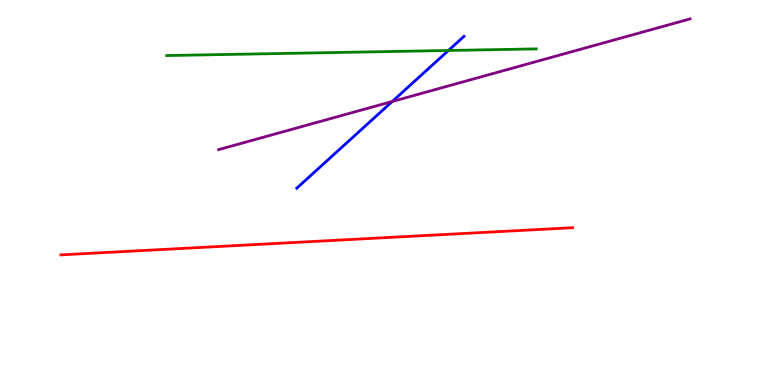[{'lines': ['blue', 'red'], 'intersections': []}, {'lines': ['green', 'red'], 'intersections': []}, {'lines': ['purple', 'red'], 'intersections': []}, {'lines': ['blue', 'green'], 'intersections': [{'x': 5.79, 'y': 8.69}]}, {'lines': ['blue', 'purple'], 'intersections': [{'x': 5.06, 'y': 7.36}]}, {'lines': ['green', 'purple'], 'intersections': []}]